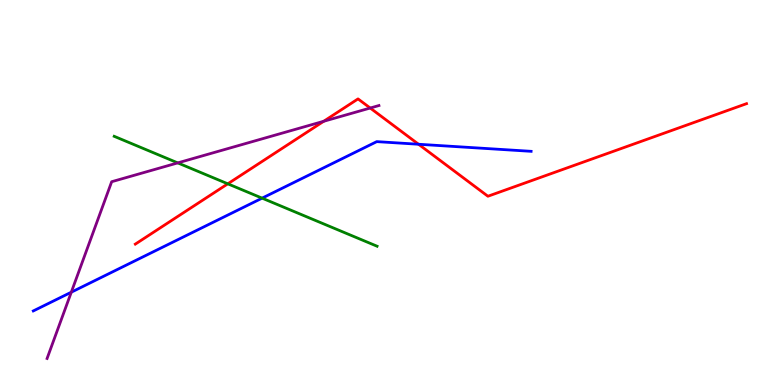[{'lines': ['blue', 'red'], 'intersections': [{'x': 5.4, 'y': 6.25}]}, {'lines': ['green', 'red'], 'intersections': [{'x': 2.94, 'y': 5.23}]}, {'lines': ['purple', 'red'], 'intersections': [{'x': 4.18, 'y': 6.85}, {'x': 4.78, 'y': 7.19}]}, {'lines': ['blue', 'green'], 'intersections': [{'x': 3.38, 'y': 4.85}]}, {'lines': ['blue', 'purple'], 'intersections': [{'x': 0.92, 'y': 2.41}]}, {'lines': ['green', 'purple'], 'intersections': [{'x': 2.29, 'y': 5.77}]}]